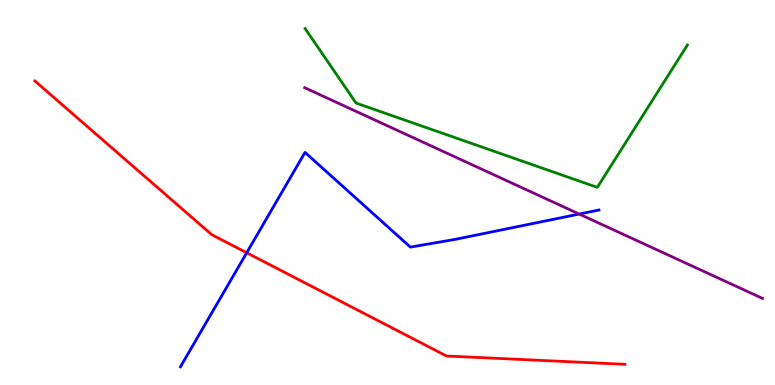[{'lines': ['blue', 'red'], 'intersections': [{'x': 3.18, 'y': 3.43}]}, {'lines': ['green', 'red'], 'intersections': []}, {'lines': ['purple', 'red'], 'intersections': []}, {'lines': ['blue', 'green'], 'intersections': []}, {'lines': ['blue', 'purple'], 'intersections': [{'x': 7.47, 'y': 4.44}]}, {'lines': ['green', 'purple'], 'intersections': []}]